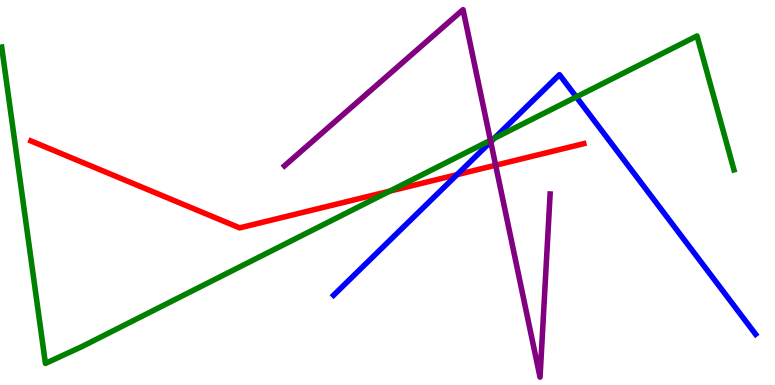[{'lines': ['blue', 'red'], 'intersections': [{'x': 5.9, 'y': 5.46}]}, {'lines': ['green', 'red'], 'intersections': [{'x': 5.03, 'y': 5.04}]}, {'lines': ['purple', 'red'], 'intersections': [{'x': 6.4, 'y': 5.71}]}, {'lines': ['blue', 'green'], 'intersections': [{'x': 6.38, 'y': 6.41}, {'x': 7.44, 'y': 7.48}]}, {'lines': ['blue', 'purple'], 'intersections': [{'x': 6.33, 'y': 6.32}]}, {'lines': ['green', 'purple'], 'intersections': [{'x': 6.33, 'y': 6.36}]}]